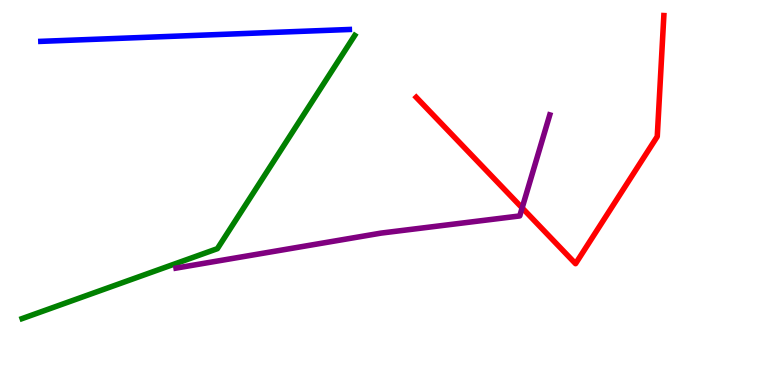[{'lines': ['blue', 'red'], 'intersections': []}, {'lines': ['green', 'red'], 'intersections': []}, {'lines': ['purple', 'red'], 'intersections': [{'x': 6.74, 'y': 4.6}]}, {'lines': ['blue', 'green'], 'intersections': []}, {'lines': ['blue', 'purple'], 'intersections': []}, {'lines': ['green', 'purple'], 'intersections': []}]